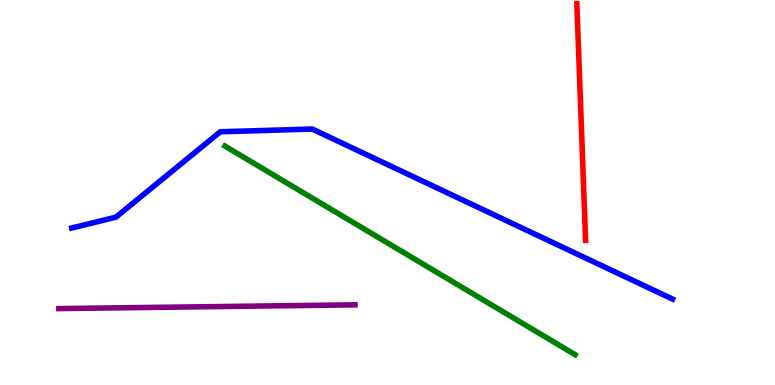[{'lines': ['blue', 'red'], 'intersections': []}, {'lines': ['green', 'red'], 'intersections': []}, {'lines': ['purple', 'red'], 'intersections': []}, {'lines': ['blue', 'green'], 'intersections': []}, {'lines': ['blue', 'purple'], 'intersections': []}, {'lines': ['green', 'purple'], 'intersections': []}]